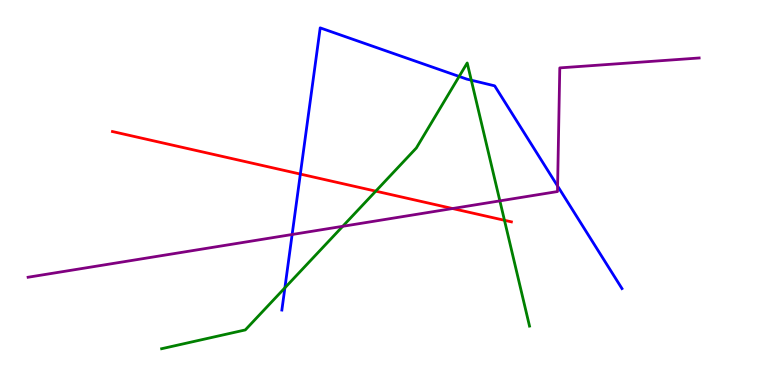[{'lines': ['blue', 'red'], 'intersections': [{'x': 3.88, 'y': 5.48}]}, {'lines': ['green', 'red'], 'intersections': [{'x': 4.85, 'y': 5.04}, {'x': 6.51, 'y': 4.28}]}, {'lines': ['purple', 'red'], 'intersections': [{'x': 5.84, 'y': 4.58}]}, {'lines': ['blue', 'green'], 'intersections': [{'x': 3.68, 'y': 2.52}, {'x': 5.92, 'y': 8.01}, {'x': 6.08, 'y': 7.92}]}, {'lines': ['blue', 'purple'], 'intersections': [{'x': 3.77, 'y': 3.91}, {'x': 7.19, 'y': 5.17}]}, {'lines': ['green', 'purple'], 'intersections': [{'x': 4.42, 'y': 4.12}, {'x': 6.45, 'y': 4.78}]}]